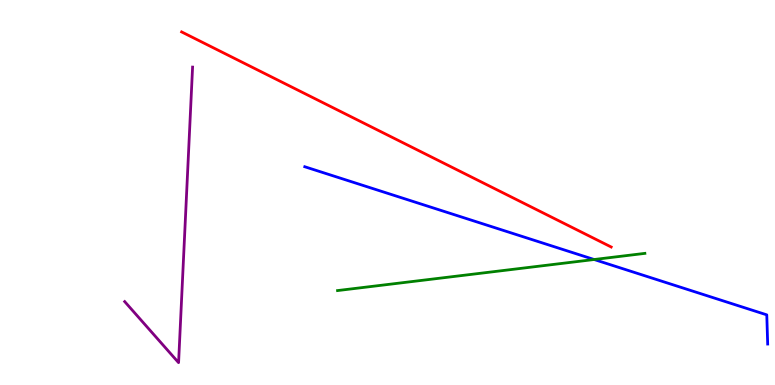[{'lines': ['blue', 'red'], 'intersections': []}, {'lines': ['green', 'red'], 'intersections': []}, {'lines': ['purple', 'red'], 'intersections': []}, {'lines': ['blue', 'green'], 'intersections': [{'x': 7.67, 'y': 3.26}]}, {'lines': ['blue', 'purple'], 'intersections': []}, {'lines': ['green', 'purple'], 'intersections': []}]